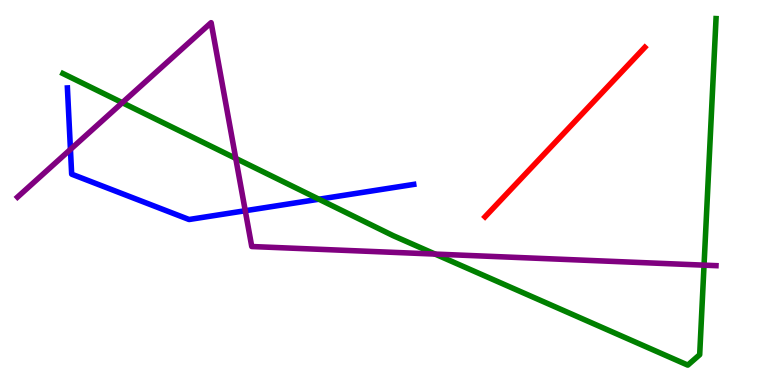[{'lines': ['blue', 'red'], 'intersections': []}, {'lines': ['green', 'red'], 'intersections': []}, {'lines': ['purple', 'red'], 'intersections': []}, {'lines': ['blue', 'green'], 'intersections': [{'x': 4.12, 'y': 4.83}]}, {'lines': ['blue', 'purple'], 'intersections': [{'x': 0.909, 'y': 6.12}, {'x': 3.16, 'y': 4.53}]}, {'lines': ['green', 'purple'], 'intersections': [{'x': 1.58, 'y': 7.33}, {'x': 3.04, 'y': 5.89}, {'x': 5.61, 'y': 3.4}, {'x': 9.08, 'y': 3.11}]}]